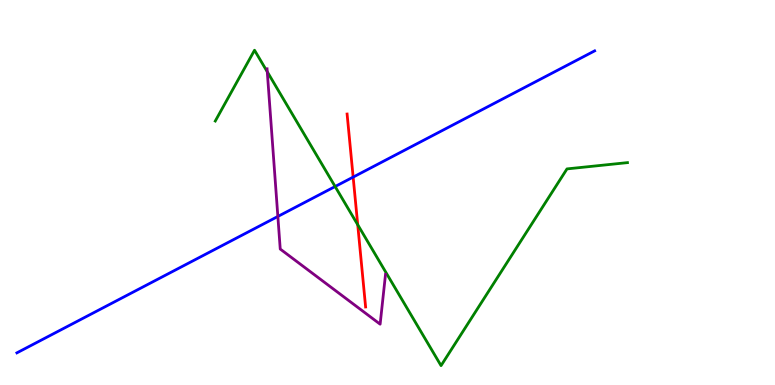[{'lines': ['blue', 'red'], 'intersections': [{'x': 4.56, 'y': 5.4}]}, {'lines': ['green', 'red'], 'intersections': [{'x': 4.62, 'y': 4.16}]}, {'lines': ['purple', 'red'], 'intersections': []}, {'lines': ['blue', 'green'], 'intersections': [{'x': 4.32, 'y': 5.16}]}, {'lines': ['blue', 'purple'], 'intersections': [{'x': 3.59, 'y': 4.38}]}, {'lines': ['green', 'purple'], 'intersections': [{'x': 3.45, 'y': 8.14}]}]